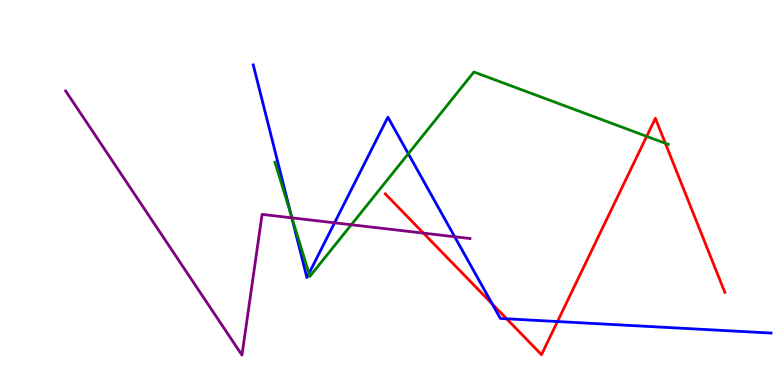[{'lines': ['blue', 'red'], 'intersections': [{'x': 6.35, 'y': 2.1}, {'x': 6.54, 'y': 1.72}, {'x': 7.19, 'y': 1.65}]}, {'lines': ['green', 'red'], 'intersections': [{'x': 8.34, 'y': 6.46}, {'x': 8.59, 'y': 6.28}]}, {'lines': ['purple', 'red'], 'intersections': [{'x': 5.46, 'y': 3.94}]}, {'lines': ['blue', 'green'], 'intersections': [{'x': 3.76, 'y': 4.41}, {'x': 3.99, 'y': 2.9}, {'x': 5.27, 'y': 6.01}]}, {'lines': ['blue', 'purple'], 'intersections': [{'x': 3.77, 'y': 4.34}, {'x': 4.32, 'y': 4.21}, {'x': 5.87, 'y': 3.85}]}, {'lines': ['green', 'purple'], 'intersections': [{'x': 3.77, 'y': 4.34}, {'x': 4.53, 'y': 4.16}]}]